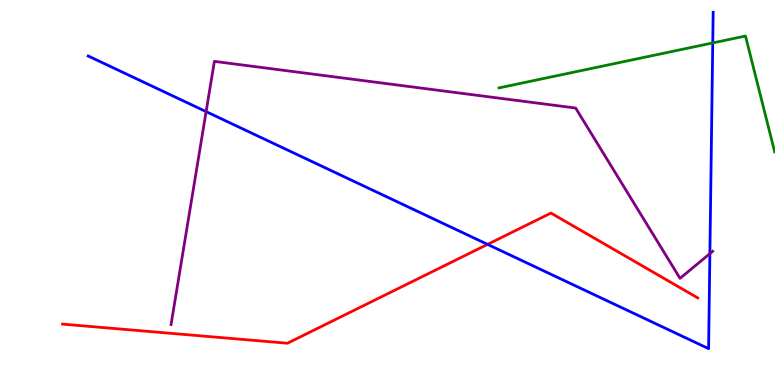[{'lines': ['blue', 'red'], 'intersections': [{'x': 6.29, 'y': 3.65}]}, {'lines': ['green', 'red'], 'intersections': []}, {'lines': ['purple', 'red'], 'intersections': []}, {'lines': ['blue', 'green'], 'intersections': [{'x': 9.2, 'y': 8.89}]}, {'lines': ['blue', 'purple'], 'intersections': [{'x': 2.66, 'y': 7.1}, {'x': 9.16, 'y': 3.41}]}, {'lines': ['green', 'purple'], 'intersections': []}]